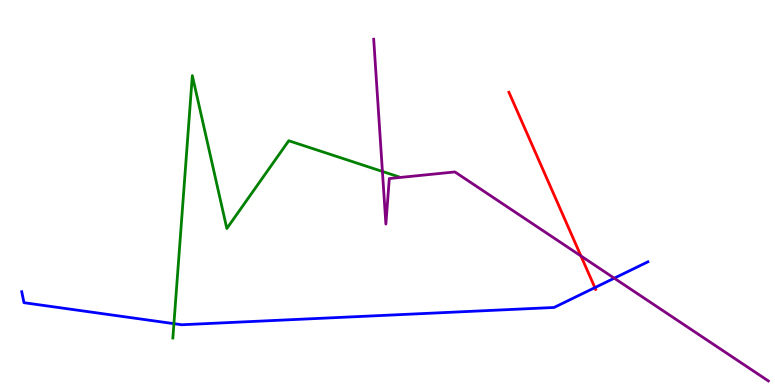[{'lines': ['blue', 'red'], 'intersections': [{'x': 7.68, 'y': 2.53}]}, {'lines': ['green', 'red'], 'intersections': []}, {'lines': ['purple', 'red'], 'intersections': [{'x': 7.5, 'y': 3.35}]}, {'lines': ['blue', 'green'], 'intersections': [{'x': 2.24, 'y': 1.59}]}, {'lines': ['blue', 'purple'], 'intersections': [{'x': 7.93, 'y': 2.77}]}, {'lines': ['green', 'purple'], 'intersections': [{'x': 4.93, 'y': 5.55}]}]